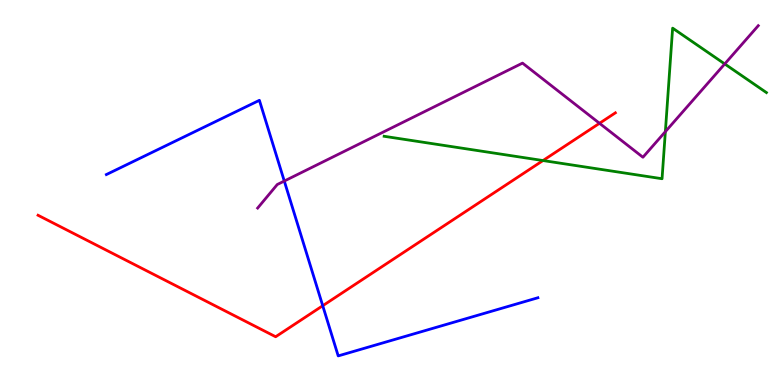[{'lines': ['blue', 'red'], 'intersections': [{'x': 4.16, 'y': 2.06}]}, {'lines': ['green', 'red'], 'intersections': [{'x': 7.01, 'y': 5.83}]}, {'lines': ['purple', 'red'], 'intersections': [{'x': 7.74, 'y': 6.8}]}, {'lines': ['blue', 'green'], 'intersections': []}, {'lines': ['blue', 'purple'], 'intersections': [{'x': 3.67, 'y': 5.3}]}, {'lines': ['green', 'purple'], 'intersections': [{'x': 8.59, 'y': 6.58}, {'x': 9.35, 'y': 8.34}]}]